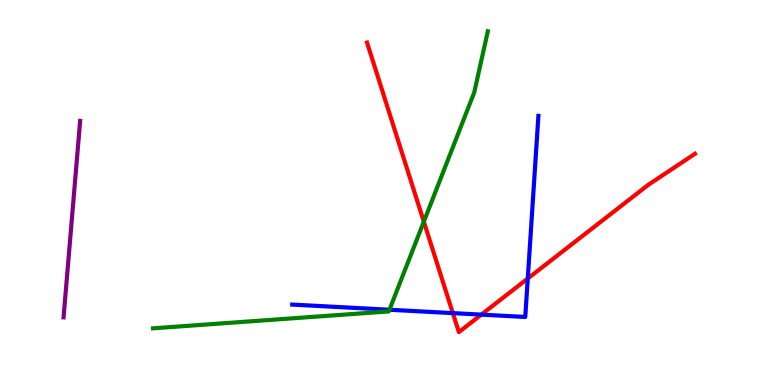[{'lines': ['blue', 'red'], 'intersections': [{'x': 5.84, 'y': 1.87}, {'x': 6.21, 'y': 1.83}, {'x': 6.81, 'y': 2.77}]}, {'lines': ['green', 'red'], 'intersections': [{'x': 5.47, 'y': 4.24}]}, {'lines': ['purple', 'red'], 'intersections': []}, {'lines': ['blue', 'green'], 'intersections': [{'x': 5.03, 'y': 1.95}]}, {'lines': ['blue', 'purple'], 'intersections': []}, {'lines': ['green', 'purple'], 'intersections': []}]